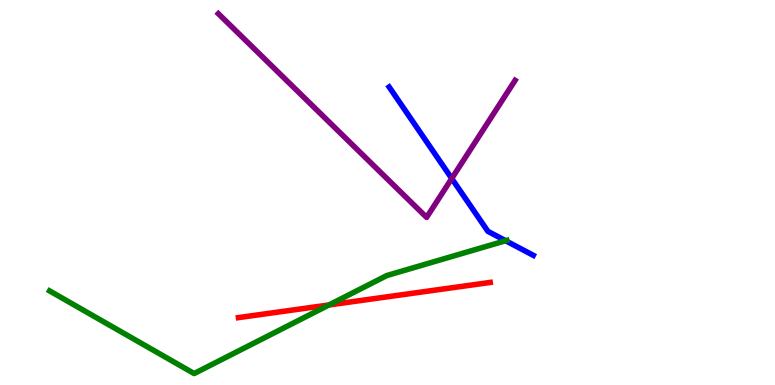[{'lines': ['blue', 'red'], 'intersections': []}, {'lines': ['green', 'red'], 'intersections': [{'x': 4.24, 'y': 2.08}]}, {'lines': ['purple', 'red'], 'intersections': []}, {'lines': ['blue', 'green'], 'intersections': [{'x': 6.52, 'y': 3.75}]}, {'lines': ['blue', 'purple'], 'intersections': [{'x': 5.83, 'y': 5.36}]}, {'lines': ['green', 'purple'], 'intersections': []}]